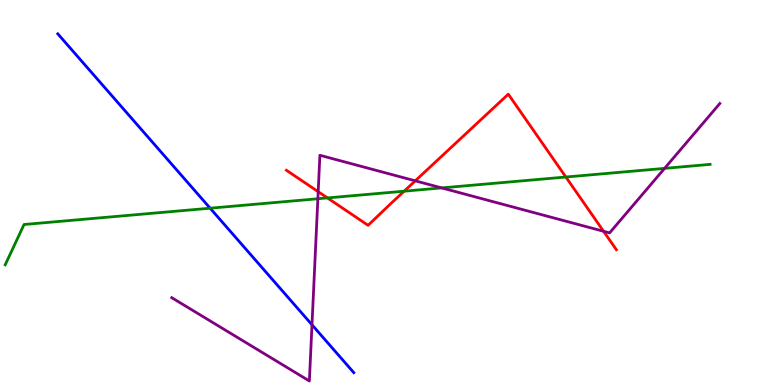[{'lines': ['blue', 'red'], 'intersections': []}, {'lines': ['green', 'red'], 'intersections': [{'x': 4.22, 'y': 4.86}, {'x': 5.21, 'y': 5.03}, {'x': 7.3, 'y': 5.4}]}, {'lines': ['purple', 'red'], 'intersections': [{'x': 4.11, 'y': 5.02}, {'x': 5.36, 'y': 5.3}, {'x': 7.79, 'y': 3.99}]}, {'lines': ['blue', 'green'], 'intersections': [{'x': 2.71, 'y': 4.59}]}, {'lines': ['blue', 'purple'], 'intersections': [{'x': 4.03, 'y': 1.56}]}, {'lines': ['green', 'purple'], 'intersections': [{'x': 4.1, 'y': 4.84}, {'x': 5.7, 'y': 5.12}, {'x': 8.58, 'y': 5.63}]}]